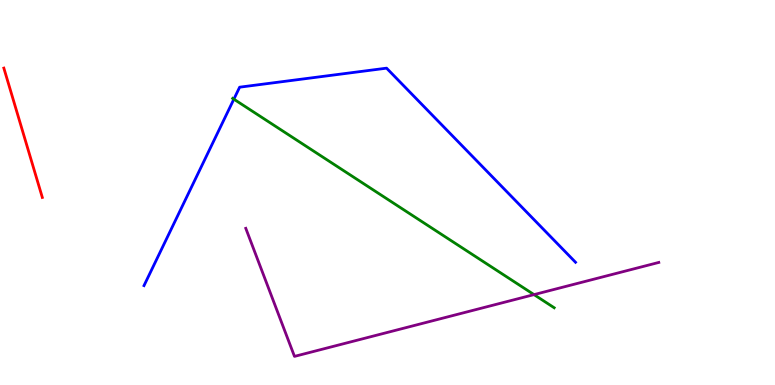[{'lines': ['blue', 'red'], 'intersections': []}, {'lines': ['green', 'red'], 'intersections': []}, {'lines': ['purple', 'red'], 'intersections': []}, {'lines': ['blue', 'green'], 'intersections': [{'x': 3.02, 'y': 7.42}]}, {'lines': ['blue', 'purple'], 'intersections': []}, {'lines': ['green', 'purple'], 'intersections': [{'x': 6.89, 'y': 2.35}]}]